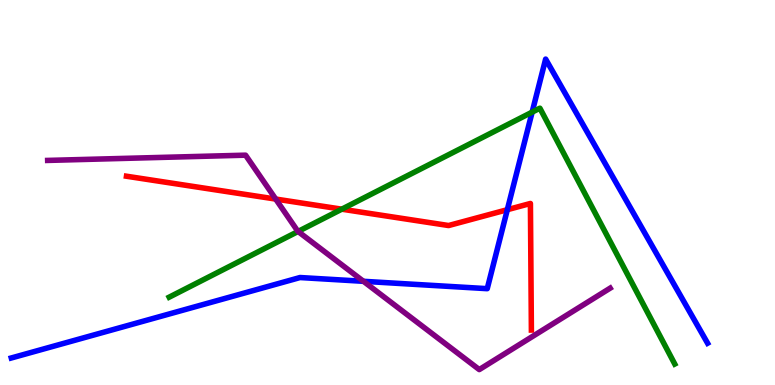[{'lines': ['blue', 'red'], 'intersections': [{'x': 6.55, 'y': 4.55}]}, {'lines': ['green', 'red'], 'intersections': [{'x': 4.41, 'y': 4.57}]}, {'lines': ['purple', 'red'], 'intersections': [{'x': 3.56, 'y': 4.83}]}, {'lines': ['blue', 'green'], 'intersections': [{'x': 6.87, 'y': 7.09}]}, {'lines': ['blue', 'purple'], 'intersections': [{'x': 4.69, 'y': 2.69}]}, {'lines': ['green', 'purple'], 'intersections': [{'x': 3.85, 'y': 3.99}]}]